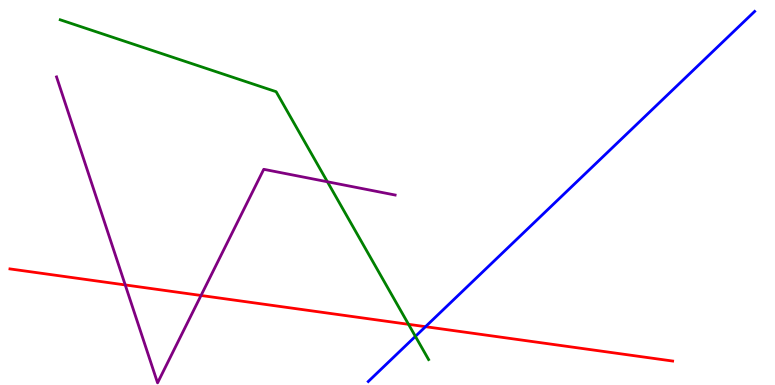[{'lines': ['blue', 'red'], 'intersections': [{'x': 5.49, 'y': 1.51}]}, {'lines': ['green', 'red'], 'intersections': [{'x': 5.27, 'y': 1.58}]}, {'lines': ['purple', 'red'], 'intersections': [{'x': 1.62, 'y': 2.6}, {'x': 2.59, 'y': 2.33}]}, {'lines': ['blue', 'green'], 'intersections': [{'x': 5.36, 'y': 1.26}]}, {'lines': ['blue', 'purple'], 'intersections': []}, {'lines': ['green', 'purple'], 'intersections': [{'x': 4.22, 'y': 5.28}]}]